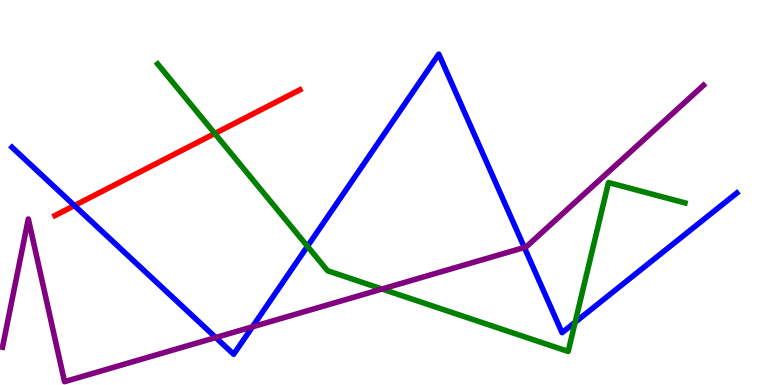[{'lines': ['blue', 'red'], 'intersections': [{'x': 0.96, 'y': 4.66}]}, {'lines': ['green', 'red'], 'intersections': [{'x': 2.77, 'y': 6.53}]}, {'lines': ['purple', 'red'], 'intersections': []}, {'lines': ['blue', 'green'], 'intersections': [{'x': 3.97, 'y': 3.6}, {'x': 7.42, 'y': 1.63}]}, {'lines': ['blue', 'purple'], 'intersections': [{'x': 2.78, 'y': 1.23}, {'x': 3.26, 'y': 1.51}, {'x': 6.77, 'y': 3.57}]}, {'lines': ['green', 'purple'], 'intersections': [{'x': 4.93, 'y': 2.49}]}]